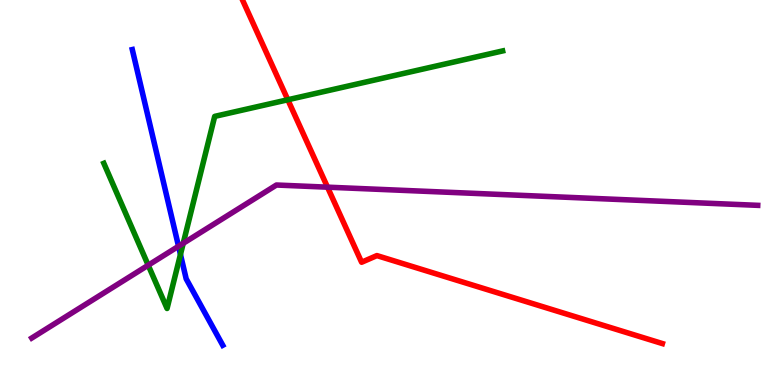[{'lines': ['blue', 'red'], 'intersections': []}, {'lines': ['green', 'red'], 'intersections': [{'x': 3.71, 'y': 7.41}]}, {'lines': ['purple', 'red'], 'intersections': [{'x': 4.23, 'y': 5.14}]}, {'lines': ['blue', 'green'], 'intersections': [{'x': 2.33, 'y': 3.39}]}, {'lines': ['blue', 'purple'], 'intersections': [{'x': 2.3, 'y': 3.6}]}, {'lines': ['green', 'purple'], 'intersections': [{'x': 1.91, 'y': 3.11}, {'x': 2.36, 'y': 3.68}]}]